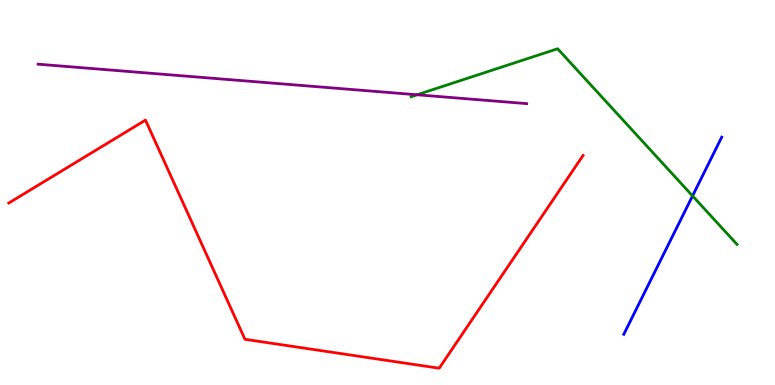[{'lines': ['blue', 'red'], 'intersections': []}, {'lines': ['green', 'red'], 'intersections': []}, {'lines': ['purple', 'red'], 'intersections': []}, {'lines': ['blue', 'green'], 'intersections': [{'x': 8.94, 'y': 4.91}]}, {'lines': ['blue', 'purple'], 'intersections': []}, {'lines': ['green', 'purple'], 'intersections': [{'x': 5.38, 'y': 7.54}]}]